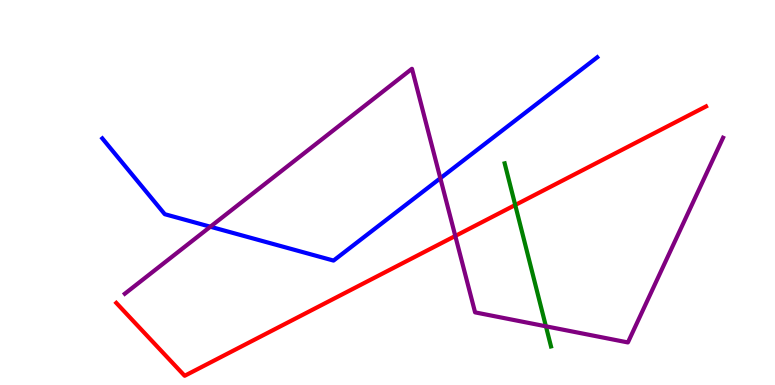[{'lines': ['blue', 'red'], 'intersections': []}, {'lines': ['green', 'red'], 'intersections': [{'x': 6.65, 'y': 4.67}]}, {'lines': ['purple', 'red'], 'intersections': [{'x': 5.87, 'y': 3.87}]}, {'lines': ['blue', 'green'], 'intersections': []}, {'lines': ['blue', 'purple'], 'intersections': [{'x': 2.71, 'y': 4.11}, {'x': 5.68, 'y': 5.37}]}, {'lines': ['green', 'purple'], 'intersections': [{'x': 7.04, 'y': 1.52}]}]